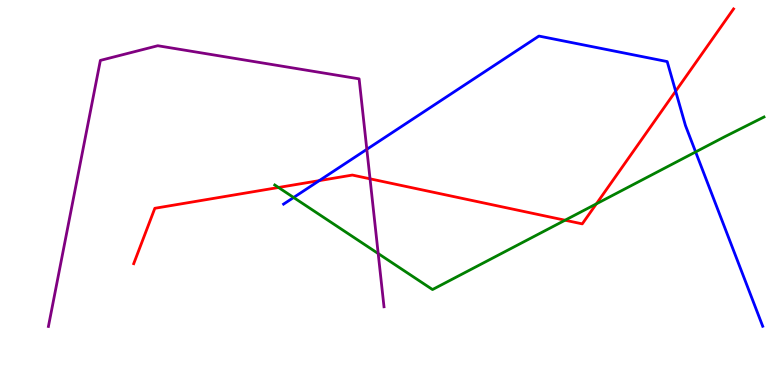[{'lines': ['blue', 'red'], 'intersections': [{'x': 4.12, 'y': 5.31}, {'x': 8.72, 'y': 7.63}]}, {'lines': ['green', 'red'], 'intersections': [{'x': 3.59, 'y': 5.13}, {'x': 7.29, 'y': 4.28}, {'x': 7.69, 'y': 4.7}]}, {'lines': ['purple', 'red'], 'intersections': [{'x': 4.77, 'y': 5.36}]}, {'lines': ['blue', 'green'], 'intersections': [{'x': 3.79, 'y': 4.87}, {'x': 8.98, 'y': 6.05}]}, {'lines': ['blue', 'purple'], 'intersections': [{'x': 4.73, 'y': 6.12}]}, {'lines': ['green', 'purple'], 'intersections': [{'x': 4.88, 'y': 3.41}]}]